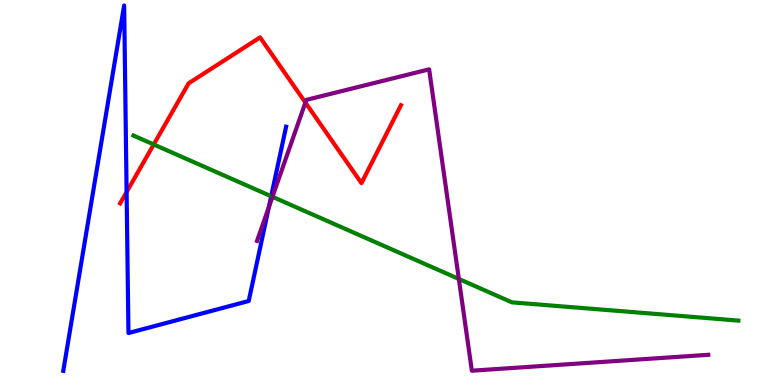[{'lines': ['blue', 'red'], 'intersections': [{'x': 1.63, 'y': 5.01}]}, {'lines': ['green', 'red'], 'intersections': [{'x': 1.98, 'y': 6.25}]}, {'lines': ['purple', 'red'], 'intersections': [{'x': 3.94, 'y': 7.34}]}, {'lines': ['blue', 'green'], 'intersections': [{'x': 3.5, 'y': 4.9}]}, {'lines': ['blue', 'purple'], 'intersections': [{'x': 3.47, 'y': 4.62}]}, {'lines': ['green', 'purple'], 'intersections': [{'x': 3.52, 'y': 4.89}, {'x': 5.92, 'y': 2.75}]}]